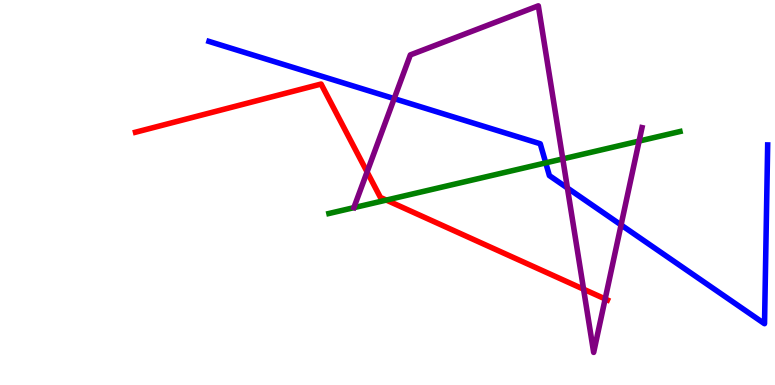[{'lines': ['blue', 'red'], 'intersections': []}, {'lines': ['green', 'red'], 'intersections': [{'x': 4.98, 'y': 4.8}]}, {'lines': ['purple', 'red'], 'intersections': [{'x': 4.74, 'y': 5.53}, {'x': 7.53, 'y': 2.49}, {'x': 7.81, 'y': 2.24}]}, {'lines': ['blue', 'green'], 'intersections': [{'x': 7.04, 'y': 5.77}]}, {'lines': ['blue', 'purple'], 'intersections': [{'x': 5.09, 'y': 7.44}, {'x': 7.32, 'y': 5.12}, {'x': 8.01, 'y': 4.16}]}, {'lines': ['green', 'purple'], 'intersections': [{'x': 7.26, 'y': 5.87}, {'x': 8.25, 'y': 6.34}]}]